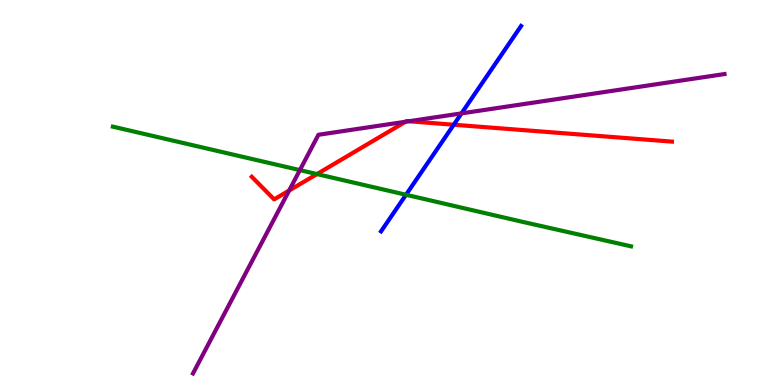[{'lines': ['blue', 'red'], 'intersections': [{'x': 5.85, 'y': 6.76}]}, {'lines': ['green', 'red'], 'intersections': [{'x': 4.09, 'y': 5.48}]}, {'lines': ['purple', 'red'], 'intersections': [{'x': 3.73, 'y': 5.05}, {'x': 5.23, 'y': 6.84}, {'x': 5.28, 'y': 6.85}]}, {'lines': ['blue', 'green'], 'intersections': [{'x': 5.24, 'y': 4.94}]}, {'lines': ['blue', 'purple'], 'intersections': [{'x': 5.95, 'y': 7.05}]}, {'lines': ['green', 'purple'], 'intersections': [{'x': 3.87, 'y': 5.58}]}]